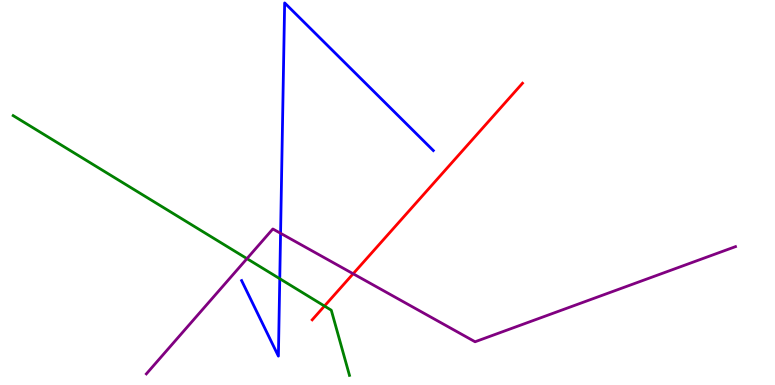[{'lines': ['blue', 'red'], 'intersections': []}, {'lines': ['green', 'red'], 'intersections': [{'x': 4.19, 'y': 2.05}]}, {'lines': ['purple', 'red'], 'intersections': [{'x': 4.56, 'y': 2.89}]}, {'lines': ['blue', 'green'], 'intersections': [{'x': 3.61, 'y': 2.76}]}, {'lines': ['blue', 'purple'], 'intersections': [{'x': 3.62, 'y': 3.94}]}, {'lines': ['green', 'purple'], 'intersections': [{'x': 3.19, 'y': 3.28}]}]